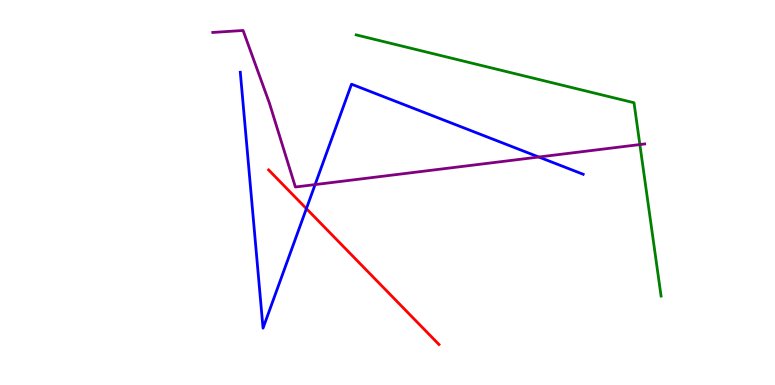[{'lines': ['blue', 'red'], 'intersections': [{'x': 3.95, 'y': 4.58}]}, {'lines': ['green', 'red'], 'intersections': []}, {'lines': ['purple', 'red'], 'intersections': []}, {'lines': ['blue', 'green'], 'intersections': []}, {'lines': ['blue', 'purple'], 'intersections': [{'x': 4.07, 'y': 5.21}, {'x': 6.95, 'y': 5.92}]}, {'lines': ['green', 'purple'], 'intersections': [{'x': 8.26, 'y': 6.25}]}]